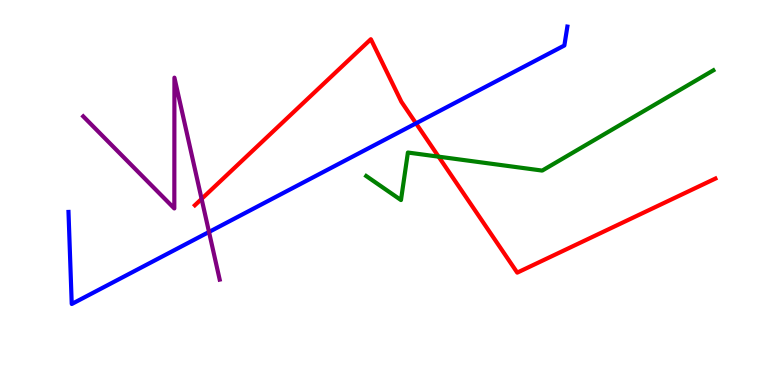[{'lines': ['blue', 'red'], 'intersections': [{'x': 5.37, 'y': 6.8}]}, {'lines': ['green', 'red'], 'intersections': [{'x': 5.66, 'y': 5.93}]}, {'lines': ['purple', 'red'], 'intersections': [{'x': 2.6, 'y': 4.83}]}, {'lines': ['blue', 'green'], 'intersections': []}, {'lines': ['blue', 'purple'], 'intersections': [{'x': 2.7, 'y': 3.97}]}, {'lines': ['green', 'purple'], 'intersections': []}]